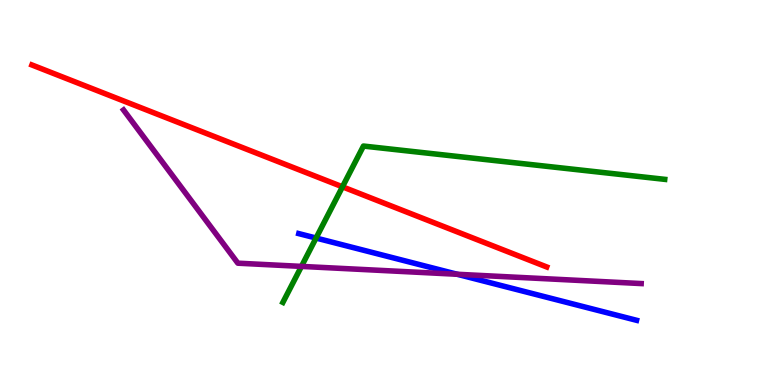[{'lines': ['blue', 'red'], 'intersections': []}, {'lines': ['green', 'red'], 'intersections': [{'x': 4.42, 'y': 5.15}]}, {'lines': ['purple', 'red'], 'intersections': []}, {'lines': ['blue', 'green'], 'intersections': [{'x': 4.08, 'y': 3.82}]}, {'lines': ['blue', 'purple'], 'intersections': [{'x': 5.9, 'y': 2.88}]}, {'lines': ['green', 'purple'], 'intersections': [{'x': 3.89, 'y': 3.08}]}]